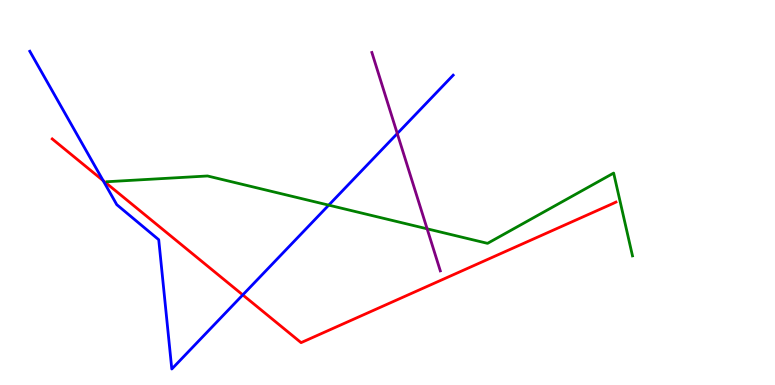[{'lines': ['blue', 'red'], 'intersections': [{'x': 1.33, 'y': 5.31}, {'x': 3.13, 'y': 2.34}]}, {'lines': ['green', 'red'], 'intersections': []}, {'lines': ['purple', 'red'], 'intersections': []}, {'lines': ['blue', 'green'], 'intersections': [{'x': 4.24, 'y': 4.67}]}, {'lines': ['blue', 'purple'], 'intersections': [{'x': 5.13, 'y': 6.53}]}, {'lines': ['green', 'purple'], 'intersections': [{'x': 5.51, 'y': 4.06}]}]